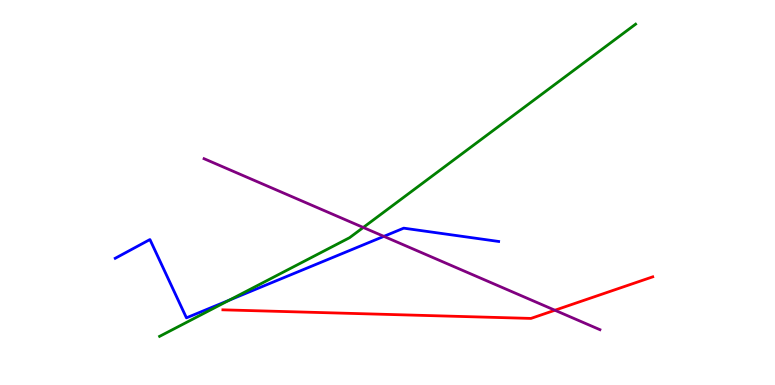[{'lines': ['blue', 'red'], 'intersections': []}, {'lines': ['green', 'red'], 'intersections': []}, {'lines': ['purple', 'red'], 'intersections': [{'x': 7.16, 'y': 1.94}]}, {'lines': ['blue', 'green'], 'intersections': [{'x': 2.96, 'y': 2.2}]}, {'lines': ['blue', 'purple'], 'intersections': [{'x': 4.95, 'y': 3.86}]}, {'lines': ['green', 'purple'], 'intersections': [{'x': 4.69, 'y': 4.09}]}]